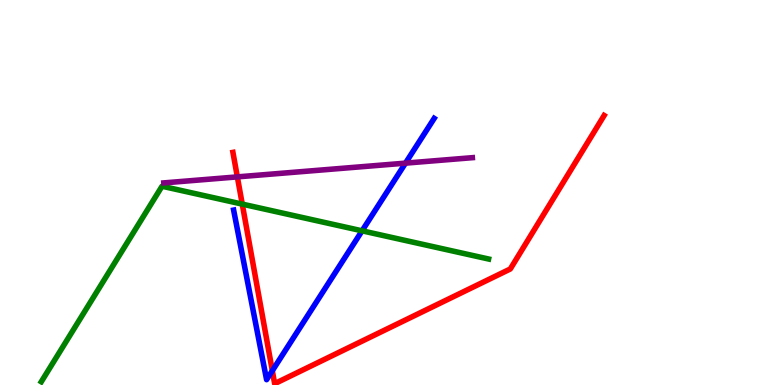[{'lines': ['blue', 'red'], 'intersections': [{'x': 3.51, 'y': 0.37}]}, {'lines': ['green', 'red'], 'intersections': [{'x': 3.13, 'y': 4.7}]}, {'lines': ['purple', 'red'], 'intersections': [{'x': 3.06, 'y': 5.41}]}, {'lines': ['blue', 'green'], 'intersections': [{'x': 4.67, 'y': 4.0}]}, {'lines': ['blue', 'purple'], 'intersections': [{'x': 5.23, 'y': 5.76}]}, {'lines': ['green', 'purple'], 'intersections': []}]